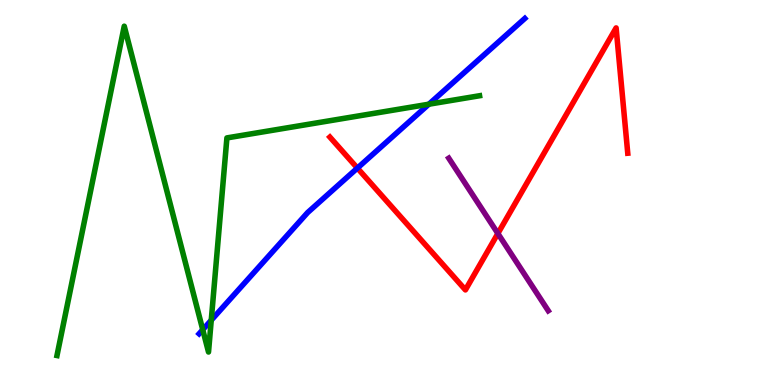[{'lines': ['blue', 'red'], 'intersections': [{'x': 4.61, 'y': 5.63}]}, {'lines': ['green', 'red'], 'intersections': []}, {'lines': ['purple', 'red'], 'intersections': [{'x': 6.42, 'y': 3.94}]}, {'lines': ['blue', 'green'], 'intersections': [{'x': 2.62, 'y': 1.44}, {'x': 2.73, 'y': 1.68}, {'x': 5.53, 'y': 7.29}]}, {'lines': ['blue', 'purple'], 'intersections': []}, {'lines': ['green', 'purple'], 'intersections': []}]